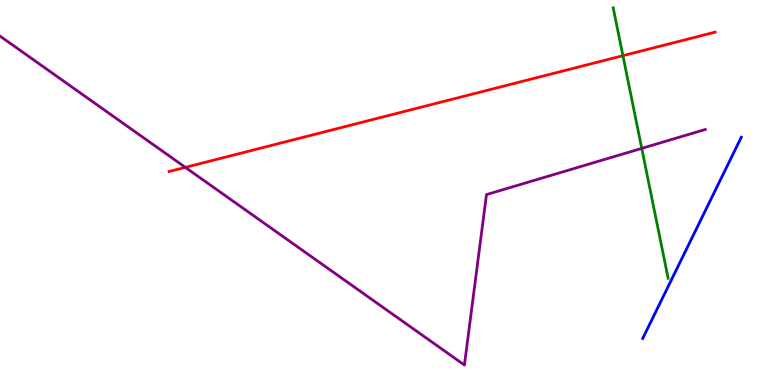[{'lines': ['blue', 'red'], 'intersections': []}, {'lines': ['green', 'red'], 'intersections': [{'x': 8.04, 'y': 8.55}]}, {'lines': ['purple', 'red'], 'intersections': [{'x': 2.39, 'y': 5.65}]}, {'lines': ['blue', 'green'], 'intersections': []}, {'lines': ['blue', 'purple'], 'intersections': []}, {'lines': ['green', 'purple'], 'intersections': [{'x': 8.28, 'y': 6.15}]}]